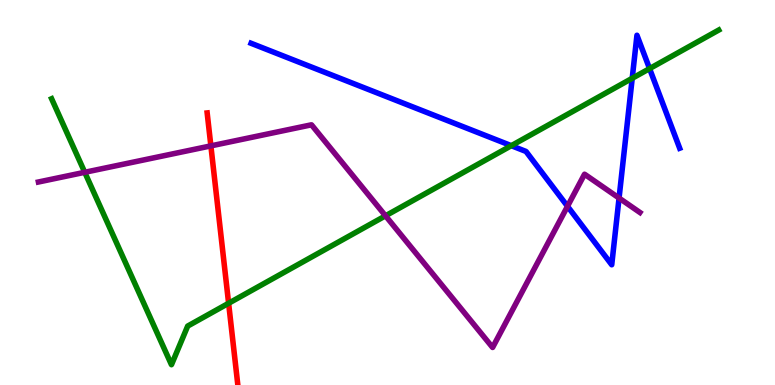[{'lines': ['blue', 'red'], 'intersections': []}, {'lines': ['green', 'red'], 'intersections': [{'x': 2.95, 'y': 2.12}]}, {'lines': ['purple', 'red'], 'intersections': [{'x': 2.72, 'y': 6.21}]}, {'lines': ['blue', 'green'], 'intersections': [{'x': 6.6, 'y': 6.22}, {'x': 8.16, 'y': 7.97}, {'x': 8.38, 'y': 8.22}]}, {'lines': ['blue', 'purple'], 'intersections': [{'x': 7.32, 'y': 4.64}, {'x': 7.99, 'y': 4.86}]}, {'lines': ['green', 'purple'], 'intersections': [{'x': 1.09, 'y': 5.52}, {'x': 4.97, 'y': 4.39}]}]